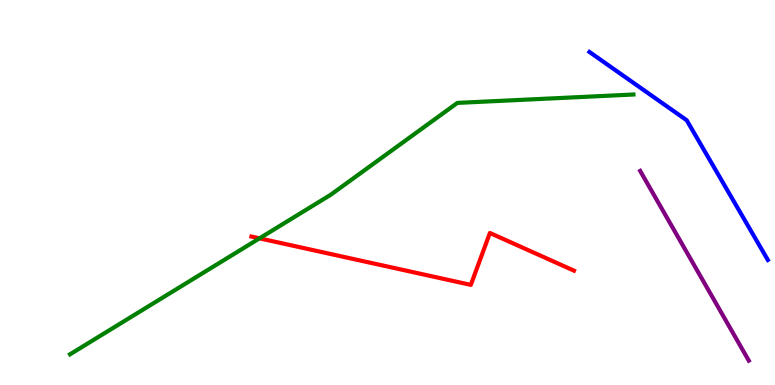[{'lines': ['blue', 'red'], 'intersections': []}, {'lines': ['green', 'red'], 'intersections': [{'x': 3.35, 'y': 3.81}]}, {'lines': ['purple', 'red'], 'intersections': []}, {'lines': ['blue', 'green'], 'intersections': []}, {'lines': ['blue', 'purple'], 'intersections': []}, {'lines': ['green', 'purple'], 'intersections': []}]